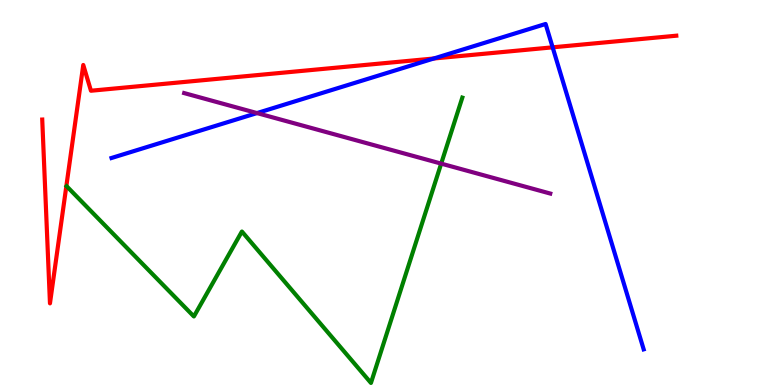[{'lines': ['blue', 'red'], 'intersections': [{'x': 5.6, 'y': 8.48}, {'x': 7.13, 'y': 8.77}]}, {'lines': ['green', 'red'], 'intersections': []}, {'lines': ['purple', 'red'], 'intersections': []}, {'lines': ['blue', 'green'], 'intersections': []}, {'lines': ['blue', 'purple'], 'intersections': [{'x': 3.32, 'y': 7.06}]}, {'lines': ['green', 'purple'], 'intersections': [{'x': 5.69, 'y': 5.75}]}]